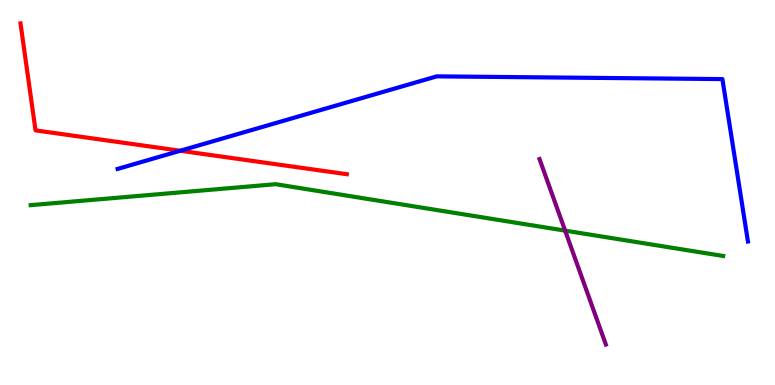[{'lines': ['blue', 'red'], 'intersections': [{'x': 2.33, 'y': 6.08}]}, {'lines': ['green', 'red'], 'intersections': []}, {'lines': ['purple', 'red'], 'intersections': []}, {'lines': ['blue', 'green'], 'intersections': []}, {'lines': ['blue', 'purple'], 'intersections': []}, {'lines': ['green', 'purple'], 'intersections': [{'x': 7.29, 'y': 4.01}]}]